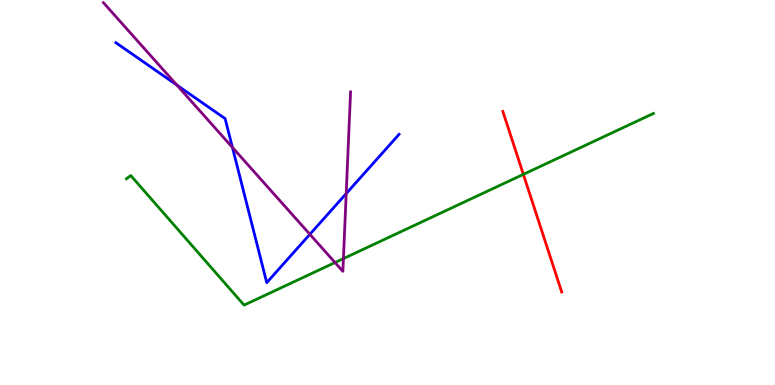[{'lines': ['blue', 'red'], 'intersections': []}, {'lines': ['green', 'red'], 'intersections': [{'x': 6.75, 'y': 5.47}]}, {'lines': ['purple', 'red'], 'intersections': []}, {'lines': ['blue', 'green'], 'intersections': []}, {'lines': ['blue', 'purple'], 'intersections': [{'x': 2.28, 'y': 7.79}, {'x': 3.0, 'y': 6.17}, {'x': 4.0, 'y': 3.91}, {'x': 4.47, 'y': 4.97}]}, {'lines': ['green', 'purple'], 'intersections': [{'x': 4.32, 'y': 3.18}, {'x': 4.43, 'y': 3.28}]}]